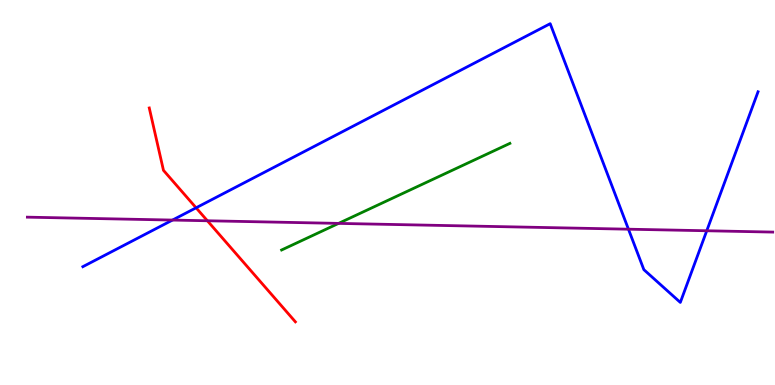[{'lines': ['blue', 'red'], 'intersections': [{'x': 2.53, 'y': 4.6}]}, {'lines': ['green', 'red'], 'intersections': []}, {'lines': ['purple', 'red'], 'intersections': [{'x': 2.68, 'y': 4.27}]}, {'lines': ['blue', 'green'], 'intersections': []}, {'lines': ['blue', 'purple'], 'intersections': [{'x': 2.23, 'y': 4.28}, {'x': 8.11, 'y': 4.05}, {'x': 9.12, 'y': 4.01}]}, {'lines': ['green', 'purple'], 'intersections': [{'x': 4.37, 'y': 4.2}]}]